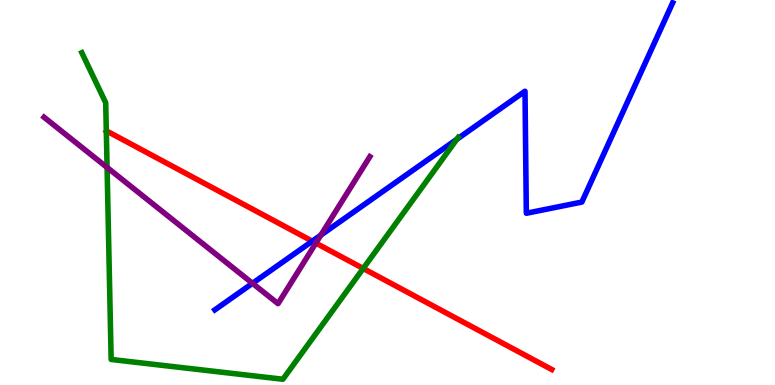[{'lines': ['blue', 'red'], 'intersections': [{'x': 4.03, 'y': 3.74}]}, {'lines': ['green', 'red'], 'intersections': [{'x': 4.69, 'y': 3.03}]}, {'lines': ['purple', 'red'], 'intersections': [{'x': 4.08, 'y': 3.69}]}, {'lines': ['blue', 'green'], 'intersections': [{'x': 5.9, 'y': 6.38}]}, {'lines': ['blue', 'purple'], 'intersections': [{'x': 3.26, 'y': 2.64}, {'x': 4.14, 'y': 3.89}]}, {'lines': ['green', 'purple'], 'intersections': [{'x': 1.38, 'y': 5.65}]}]